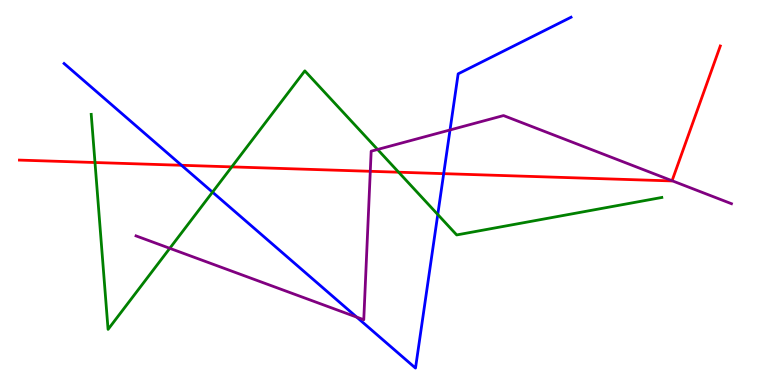[{'lines': ['blue', 'red'], 'intersections': [{'x': 2.34, 'y': 5.71}, {'x': 5.73, 'y': 5.49}]}, {'lines': ['green', 'red'], 'intersections': [{'x': 1.23, 'y': 5.78}, {'x': 2.99, 'y': 5.67}, {'x': 5.14, 'y': 5.53}]}, {'lines': ['purple', 'red'], 'intersections': [{'x': 4.78, 'y': 5.55}, {'x': 8.67, 'y': 5.31}]}, {'lines': ['blue', 'green'], 'intersections': [{'x': 2.74, 'y': 5.01}, {'x': 5.65, 'y': 4.43}]}, {'lines': ['blue', 'purple'], 'intersections': [{'x': 4.6, 'y': 1.76}, {'x': 5.81, 'y': 6.62}]}, {'lines': ['green', 'purple'], 'intersections': [{'x': 2.19, 'y': 3.55}, {'x': 4.87, 'y': 6.12}]}]